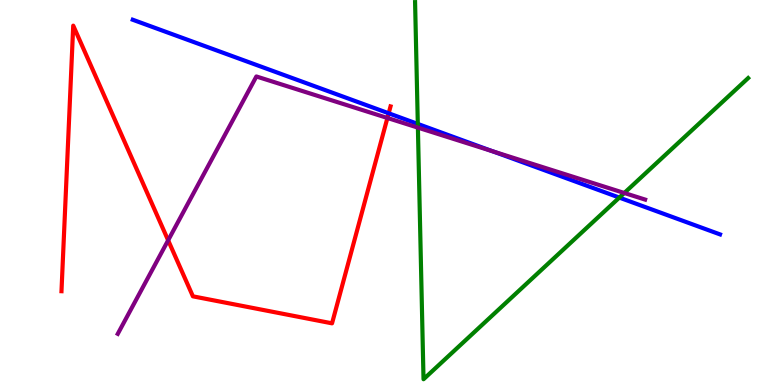[{'lines': ['blue', 'red'], 'intersections': [{'x': 5.02, 'y': 7.06}]}, {'lines': ['green', 'red'], 'intersections': []}, {'lines': ['purple', 'red'], 'intersections': [{'x': 2.17, 'y': 3.76}, {'x': 5.0, 'y': 6.94}]}, {'lines': ['blue', 'green'], 'intersections': [{'x': 5.39, 'y': 6.78}, {'x': 7.99, 'y': 4.87}]}, {'lines': ['blue', 'purple'], 'intersections': [{'x': 6.36, 'y': 6.07}]}, {'lines': ['green', 'purple'], 'intersections': [{'x': 5.39, 'y': 6.69}, {'x': 8.06, 'y': 4.99}]}]